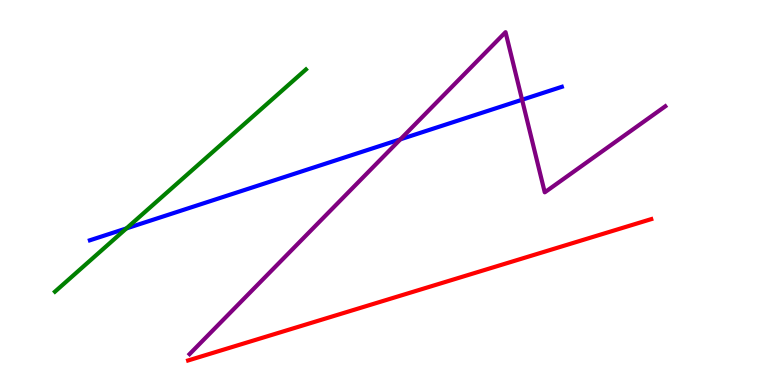[{'lines': ['blue', 'red'], 'intersections': []}, {'lines': ['green', 'red'], 'intersections': []}, {'lines': ['purple', 'red'], 'intersections': []}, {'lines': ['blue', 'green'], 'intersections': [{'x': 1.63, 'y': 4.07}]}, {'lines': ['blue', 'purple'], 'intersections': [{'x': 5.17, 'y': 6.38}, {'x': 6.74, 'y': 7.41}]}, {'lines': ['green', 'purple'], 'intersections': []}]